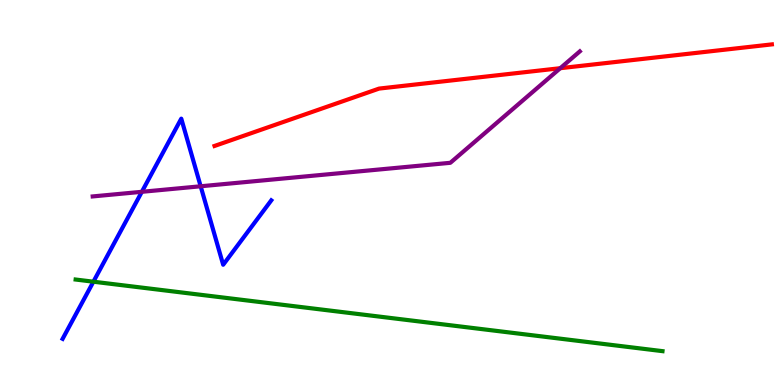[{'lines': ['blue', 'red'], 'intersections': []}, {'lines': ['green', 'red'], 'intersections': []}, {'lines': ['purple', 'red'], 'intersections': [{'x': 7.23, 'y': 8.23}]}, {'lines': ['blue', 'green'], 'intersections': [{'x': 1.21, 'y': 2.68}]}, {'lines': ['blue', 'purple'], 'intersections': [{'x': 1.83, 'y': 5.02}, {'x': 2.59, 'y': 5.16}]}, {'lines': ['green', 'purple'], 'intersections': []}]